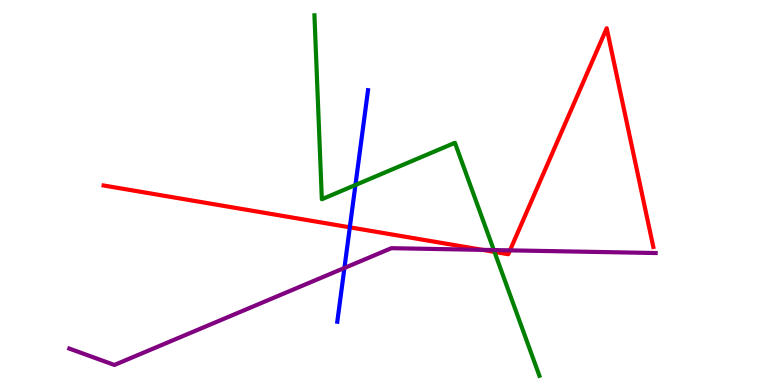[{'lines': ['blue', 'red'], 'intersections': [{'x': 4.51, 'y': 4.1}]}, {'lines': ['green', 'red'], 'intersections': [{'x': 6.38, 'y': 3.46}]}, {'lines': ['purple', 'red'], 'intersections': [{'x': 6.23, 'y': 3.51}, {'x': 6.58, 'y': 3.5}]}, {'lines': ['blue', 'green'], 'intersections': [{'x': 4.59, 'y': 5.19}]}, {'lines': ['blue', 'purple'], 'intersections': [{'x': 4.44, 'y': 3.04}]}, {'lines': ['green', 'purple'], 'intersections': [{'x': 6.37, 'y': 3.5}]}]